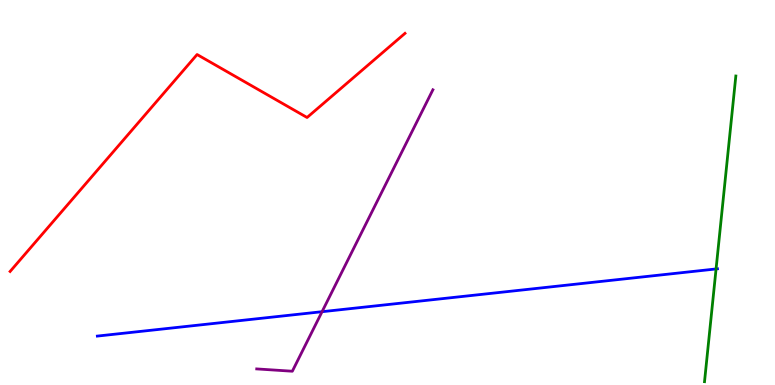[{'lines': ['blue', 'red'], 'intersections': []}, {'lines': ['green', 'red'], 'intersections': []}, {'lines': ['purple', 'red'], 'intersections': []}, {'lines': ['blue', 'green'], 'intersections': [{'x': 9.24, 'y': 3.01}]}, {'lines': ['blue', 'purple'], 'intersections': [{'x': 4.16, 'y': 1.9}]}, {'lines': ['green', 'purple'], 'intersections': []}]